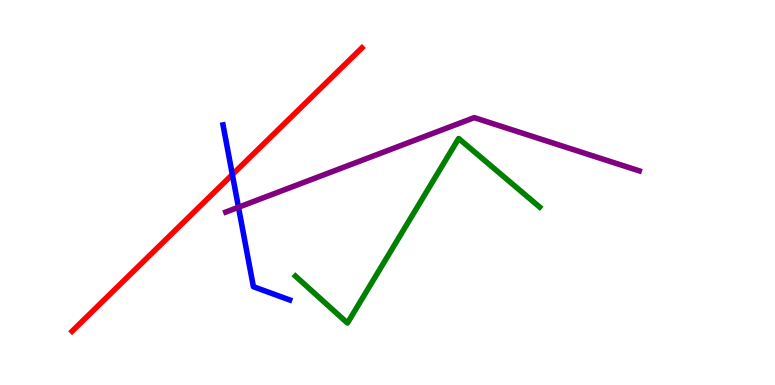[{'lines': ['blue', 'red'], 'intersections': [{'x': 3.0, 'y': 5.47}]}, {'lines': ['green', 'red'], 'intersections': []}, {'lines': ['purple', 'red'], 'intersections': []}, {'lines': ['blue', 'green'], 'intersections': []}, {'lines': ['blue', 'purple'], 'intersections': [{'x': 3.08, 'y': 4.62}]}, {'lines': ['green', 'purple'], 'intersections': []}]